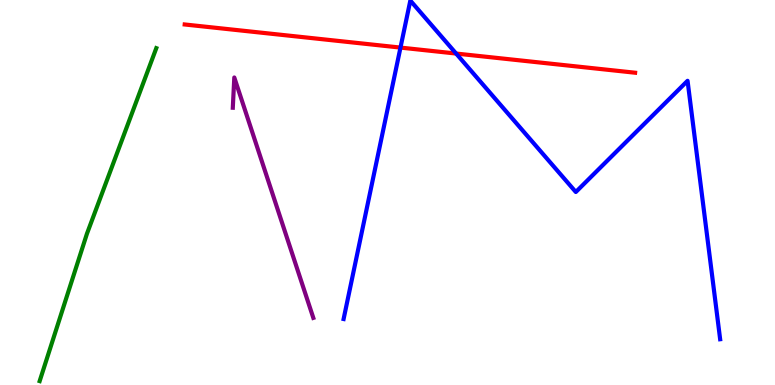[{'lines': ['blue', 'red'], 'intersections': [{'x': 5.17, 'y': 8.76}, {'x': 5.89, 'y': 8.61}]}, {'lines': ['green', 'red'], 'intersections': []}, {'lines': ['purple', 'red'], 'intersections': []}, {'lines': ['blue', 'green'], 'intersections': []}, {'lines': ['blue', 'purple'], 'intersections': []}, {'lines': ['green', 'purple'], 'intersections': []}]